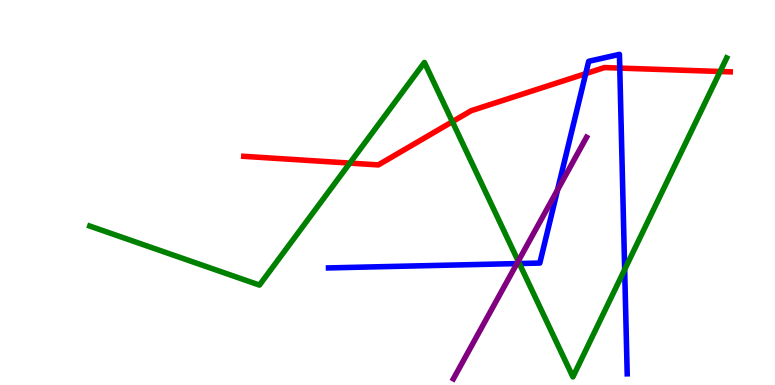[{'lines': ['blue', 'red'], 'intersections': [{'x': 7.56, 'y': 8.09}, {'x': 8.0, 'y': 8.23}]}, {'lines': ['green', 'red'], 'intersections': [{'x': 4.51, 'y': 5.76}, {'x': 5.84, 'y': 6.84}, {'x': 9.29, 'y': 8.14}]}, {'lines': ['purple', 'red'], 'intersections': []}, {'lines': ['blue', 'green'], 'intersections': [{'x': 6.7, 'y': 3.16}, {'x': 8.06, 'y': 3.0}]}, {'lines': ['blue', 'purple'], 'intersections': [{'x': 6.67, 'y': 3.15}, {'x': 7.19, 'y': 5.07}]}, {'lines': ['green', 'purple'], 'intersections': [{'x': 6.69, 'y': 3.22}]}]